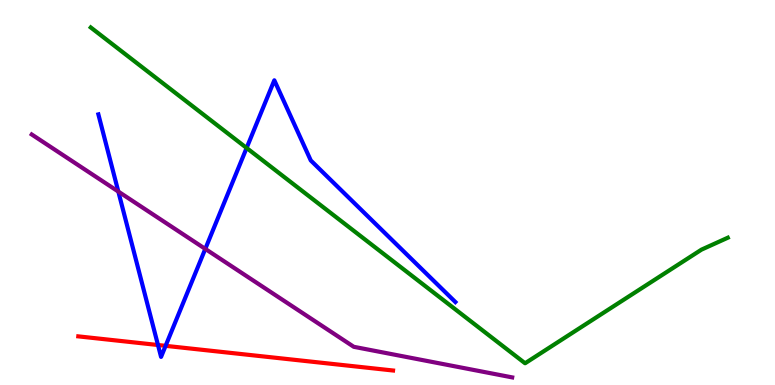[{'lines': ['blue', 'red'], 'intersections': [{'x': 2.04, 'y': 1.04}, {'x': 2.14, 'y': 1.02}]}, {'lines': ['green', 'red'], 'intersections': []}, {'lines': ['purple', 'red'], 'intersections': []}, {'lines': ['blue', 'green'], 'intersections': [{'x': 3.18, 'y': 6.16}]}, {'lines': ['blue', 'purple'], 'intersections': [{'x': 1.53, 'y': 5.02}, {'x': 2.65, 'y': 3.53}]}, {'lines': ['green', 'purple'], 'intersections': []}]